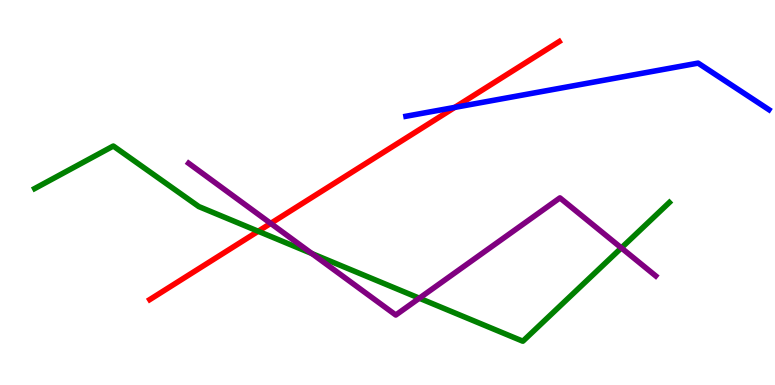[{'lines': ['blue', 'red'], 'intersections': [{'x': 5.87, 'y': 7.21}]}, {'lines': ['green', 'red'], 'intersections': [{'x': 3.33, 'y': 3.99}]}, {'lines': ['purple', 'red'], 'intersections': [{'x': 3.49, 'y': 4.2}]}, {'lines': ['blue', 'green'], 'intersections': []}, {'lines': ['blue', 'purple'], 'intersections': []}, {'lines': ['green', 'purple'], 'intersections': [{'x': 4.02, 'y': 3.41}, {'x': 5.41, 'y': 2.25}, {'x': 8.02, 'y': 3.56}]}]